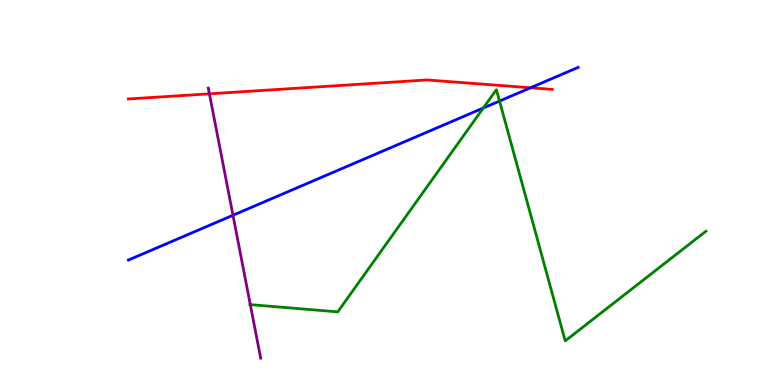[{'lines': ['blue', 'red'], 'intersections': [{'x': 6.85, 'y': 7.72}]}, {'lines': ['green', 'red'], 'intersections': []}, {'lines': ['purple', 'red'], 'intersections': [{'x': 2.7, 'y': 7.56}]}, {'lines': ['blue', 'green'], 'intersections': [{'x': 6.24, 'y': 7.19}, {'x': 6.45, 'y': 7.37}]}, {'lines': ['blue', 'purple'], 'intersections': [{'x': 3.01, 'y': 4.41}]}, {'lines': ['green', 'purple'], 'intersections': [{'x': 3.23, 'y': 2.09}]}]